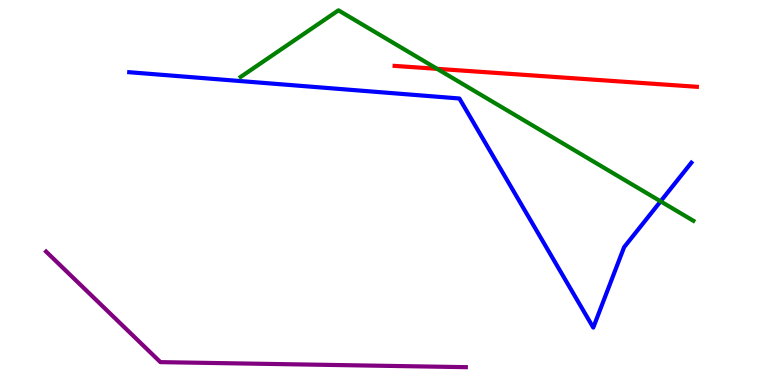[{'lines': ['blue', 'red'], 'intersections': []}, {'lines': ['green', 'red'], 'intersections': [{'x': 5.64, 'y': 8.21}]}, {'lines': ['purple', 'red'], 'intersections': []}, {'lines': ['blue', 'green'], 'intersections': [{'x': 8.52, 'y': 4.77}]}, {'lines': ['blue', 'purple'], 'intersections': []}, {'lines': ['green', 'purple'], 'intersections': []}]